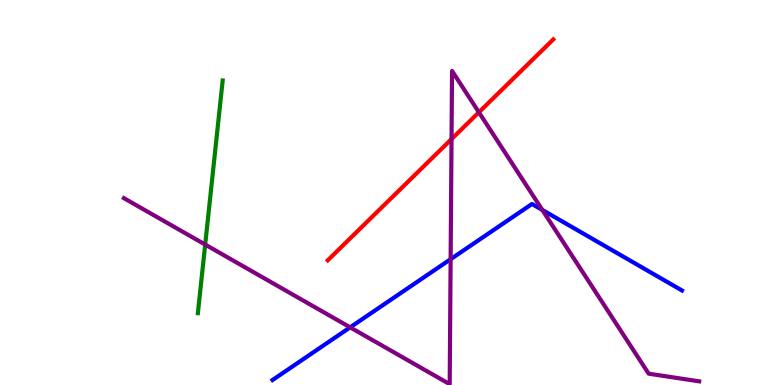[{'lines': ['blue', 'red'], 'intersections': []}, {'lines': ['green', 'red'], 'intersections': []}, {'lines': ['purple', 'red'], 'intersections': [{'x': 5.83, 'y': 6.39}, {'x': 6.18, 'y': 7.08}]}, {'lines': ['blue', 'green'], 'intersections': []}, {'lines': ['blue', 'purple'], 'intersections': [{'x': 4.52, 'y': 1.5}, {'x': 5.81, 'y': 3.27}, {'x': 7.0, 'y': 4.55}]}, {'lines': ['green', 'purple'], 'intersections': [{'x': 2.65, 'y': 3.65}]}]